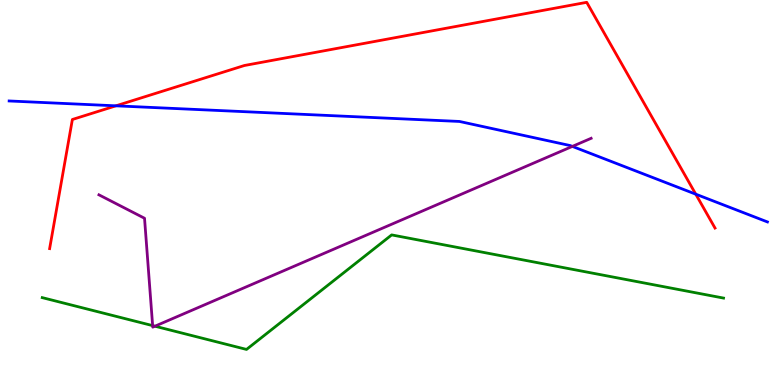[{'lines': ['blue', 'red'], 'intersections': [{'x': 1.5, 'y': 7.25}, {'x': 8.98, 'y': 4.96}]}, {'lines': ['green', 'red'], 'intersections': []}, {'lines': ['purple', 'red'], 'intersections': []}, {'lines': ['blue', 'green'], 'intersections': []}, {'lines': ['blue', 'purple'], 'intersections': [{'x': 7.39, 'y': 6.2}]}, {'lines': ['green', 'purple'], 'intersections': [{'x': 1.97, 'y': 1.54}, {'x': 2.0, 'y': 1.53}]}]